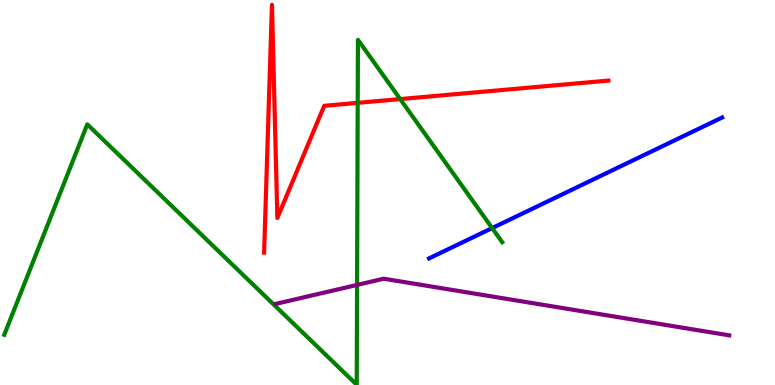[{'lines': ['blue', 'red'], 'intersections': []}, {'lines': ['green', 'red'], 'intersections': [{'x': 4.62, 'y': 7.33}, {'x': 5.16, 'y': 7.43}]}, {'lines': ['purple', 'red'], 'intersections': []}, {'lines': ['blue', 'green'], 'intersections': [{'x': 6.35, 'y': 4.08}]}, {'lines': ['blue', 'purple'], 'intersections': []}, {'lines': ['green', 'purple'], 'intersections': [{'x': 4.61, 'y': 2.6}]}]